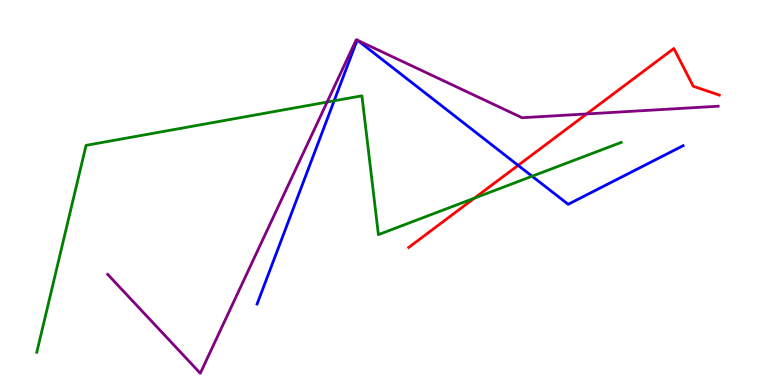[{'lines': ['blue', 'red'], 'intersections': [{'x': 6.69, 'y': 5.71}]}, {'lines': ['green', 'red'], 'intersections': [{'x': 6.12, 'y': 4.85}]}, {'lines': ['purple', 'red'], 'intersections': [{'x': 7.57, 'y': 7.04}]}, {'lines': ['blue', 'green'], 'intersections': [{'x': 4.31, 'y': 7.38}, {'x': 6.87, 'y': 5.42}]}, {'lines': ['blue', 'purple'], 'intersections': [{'x': 4.61, 'y': 8.96}, {'x': 4.61, 'y': 8.95}]}, {'lines': ['green', 'purple'], 'intersections': [{'x': 4.22, 'y': 7.35}]}]